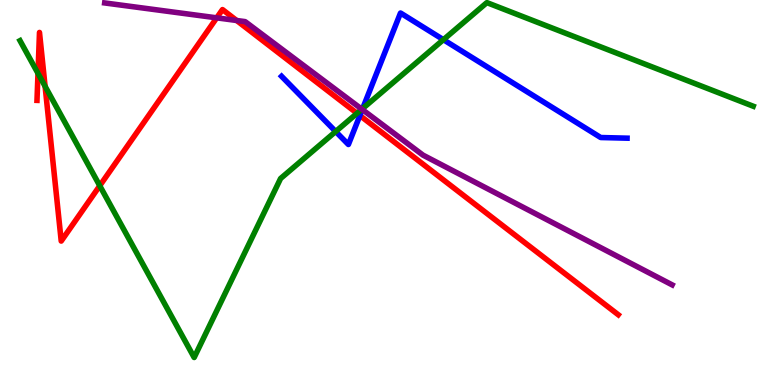[{'lines': ['blue', 'red'], 'intersections': [{'x': 4.64, 'y': 7.0}]}, {'lines': ['green', 'red'], 'intersections': [{'x': 0.49, 'y': 8.09}, {'x': 0.582, 'y': 7.76}, {'x': 1.29, 'y': 5.18}, {'x': 4.61, 'y': 7.06}]}, {'lines': ['purple', 'red'], 'intersections': [{'x': 2.8, 'y': 9.54}, {'x': 3.05, 'y': 9.47}]}, {'lines': ['blue', 'green'], 'intersections': [{'x': 4.33, 'y': 6.58}, {'x': 4.68, 'y': 7.18}, {'x': 5.72, 'y': 8.97}]}, {'lines': ['blue', 'purple'], 'intersections': [{'x': 4.67, 'y': 7.16}]}, {'lines': ['green', 'purple'], 'intersections': [{'x': 4.67, 'y': 7.16}]}]